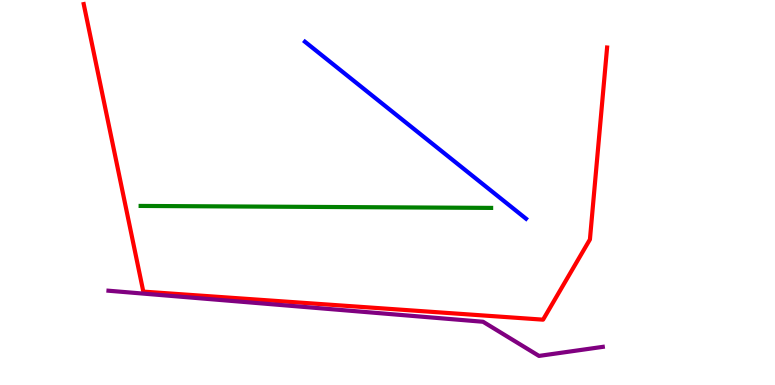[{'lines': ['blue', 'red'], 'intersections': []}, {'lines': ['green', 'red'], 'intersections': []}, {'lines': ['purple', 'red'], 'intersections': []}, {'lines': ['blue', 'green'], 'intersections': []}, {'lines': ['blue', 'purple'], 'intersections': []}, {'lines': ['green', 'purple'], 'intersections': []}]